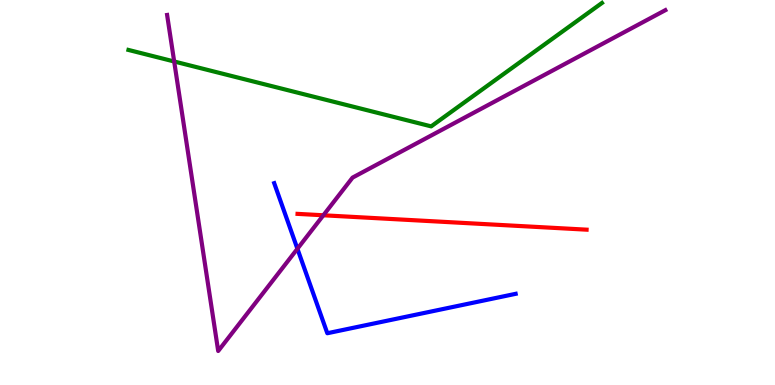[{'lines': ['blue', 'red'], 'intersections': []}, {'lines': ['green', 'red'], 'intersections': []}, {'lines': ['purple', 'red'], 'intersections': [{'x': 4.17, 'y': 4.41}]}, {'lines': ['blue', 'green'], 'intersections': []}, {'lines': ['blue', 'purple'], 'intersections': [{'x': 3.84, 'y': 3.54}]}, {'lines': ['green', 'purple'], 'intersections': [{'x': 2.25, 'y': 8.4}]}]